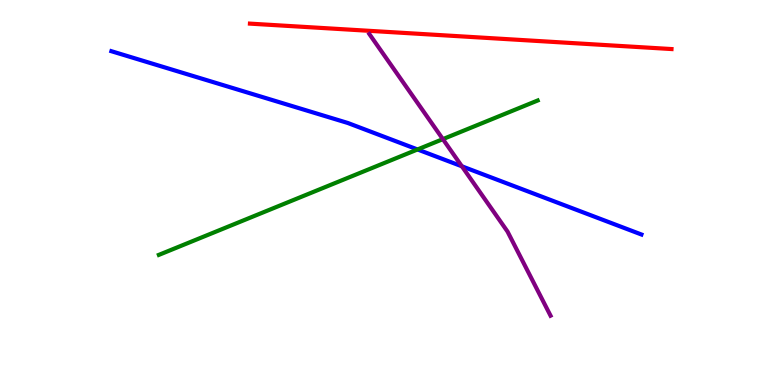[{'lines': ['blue', 'red'], 'intersections': []}, {'lines': ['green', 'red'], 'intersections': []}, {'lines': ['purple', 'red'], 'intersections': []}, {'lines': ['blue', 'green'], 'intersections': [{'x': 5.39, 'y': 6.12}]}, {'lines': ['blue', 'purple'], 'intersections': [{'x': 5.96, 'y': 5.68}]}, {'lines': ['green', 'purple'], 'intersections': [{'x': 5.71, 'y': 6.39}]}]